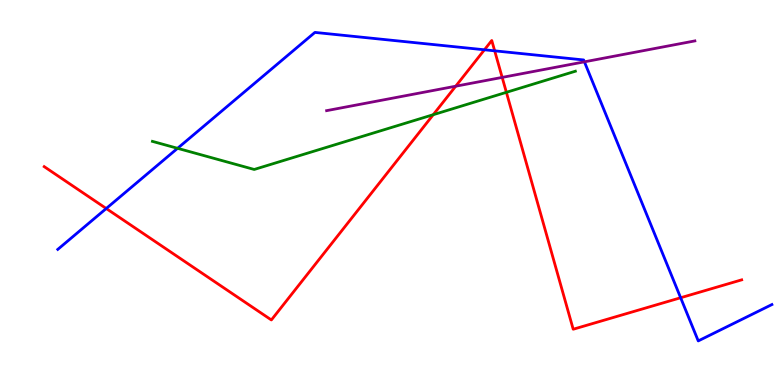[{'lines': ['blue', 'red'], 'intersections': [{'x': 1.37, 'y': 4.58}, {'x': 6.25, 'y': 8.71}, {'x': 6.38, 'y': 8.68}, {'x': 8.78, 'y': 2.27}]}, {'lines': ['green', 'red'], 'intersections': [{'x': 5.59, 'y': 7.02}, {'x': 6.53, 'y': 7.6}]}, {'lines': ['purple', 'red'], 'intersections': [{'x': 5.88, 'y': 7.76}, {'x': 6.48, 'y': 7.99}]}, {'lines': ['blue', 'green'], 'intersections': [{'x': 2.29, 'y': 6.15}]}, {'lines': ['blue', 'purple'], 'intersections': [{'x': 7.54, 'y': 8.39}]}, {'lines': ['green', 'purple'], 'intersections': []}]